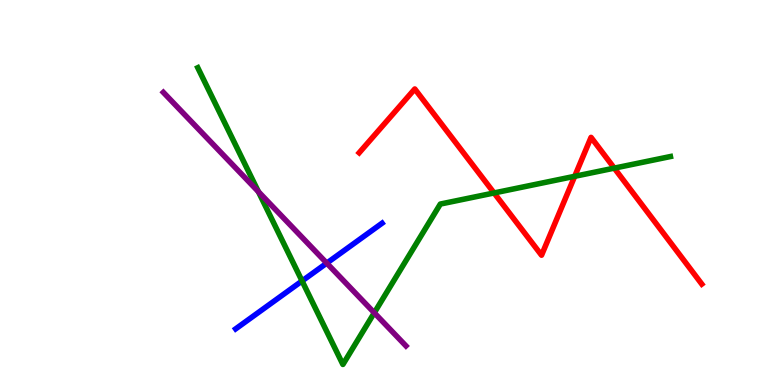[{'lines': ['blue', 'red'], 'intersections': []}, {'lines': ['green', 'red'], 'intersections': [{'x': 6.38, 'y': 4.99}, {'x': 7.42, 'y': 5.42}, {'x': 7.93, 'y': 5.63}]}, {'lines': ['purple', 'red'], 'intersections': []}, {'lines': ['blue', 'green'], 'intersections': [{'x': 3.9, 'y': 2.7}]}, {'lines': ['blue', 'purple'], 'intersections': [{'x': 4.22, 'y': 3.17}]}, {'lines': ['green', 'purple'], 'intersections': [{'x': 3.33, 'y': 5.02}, {'x': 4.83, 'y': 1.88}]}]